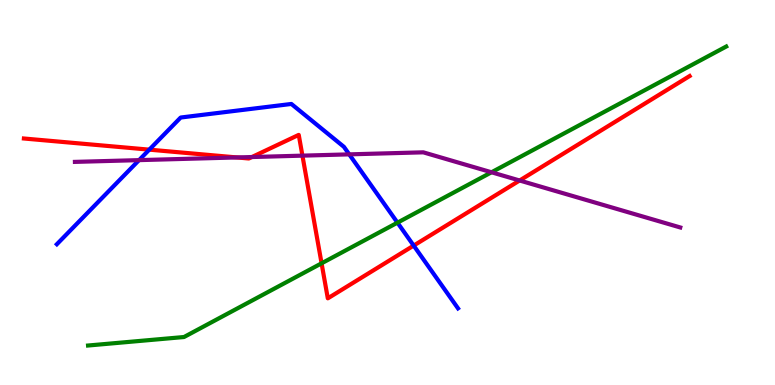[{'lines': ['blue', 'red'], 'intersections': [{'x': 1.93, 'y': 6.11}, {'x': 5.34, 'y': 3.62}]}, {'lines': ['green', 'red'], 'intersections': [{'x': 4.15, 'y': 3.16}]}, {'lines': ['purple', 'red'], 'intersections': [{'x': 3.06, 'y': 5.91}, {'x': 3.25, 'y': 5.92}, {'x': 3.9, 'y': 5.96}, {'x': 6.7, 'y': 5.31}]}, {'lines': ['blue', 'green'], 'intersections': [{'x': 5.13, 'y': 4.22}]}, {'lines': ['blue', 'purple'], 'intersections': [{'x': 1.79, 'y': 5.84}, {'x': 4.51, 'y': 5.99}]}, {'lines': ['green', 'purple'], 'intersections': [{'x': 6.34, 'y': 5.53}]}]